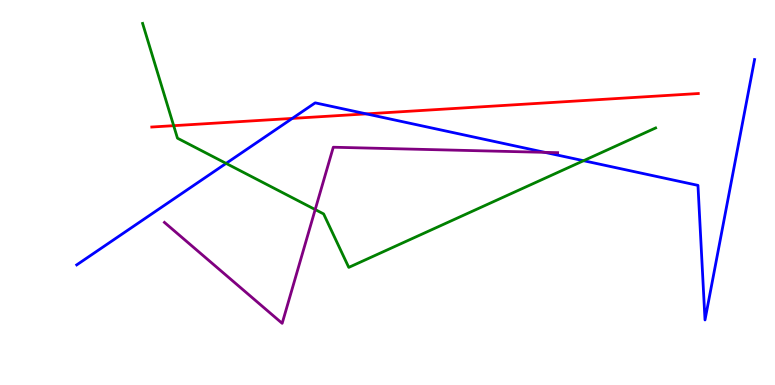[{'lines': ['blue', 'red'], 'intersections': [{'x': 3.77, 'y': 6.92}, {'x': 4.73, 'y': 7.04}]}, {'lines': ['green', 'red'], 'intersections': [{'x': 2.24, 'y': 6.74}]}, {'lines': ['purple', 'red'], 'intersections': []}, {'lines': ['blue', 'green'], 'intersections': [{'x': 2.92, 'y': 5.76}, {'x': 7.53, 'y': 5.83}]}, {'lines': ['blue', 'purple'], 'intersections': [{'x': 7.03, 'y': 6.04}]}, {'lines': ['green', 'purple'], 'intersections': [{'x': 4.07, 'y': 4.56}]}]